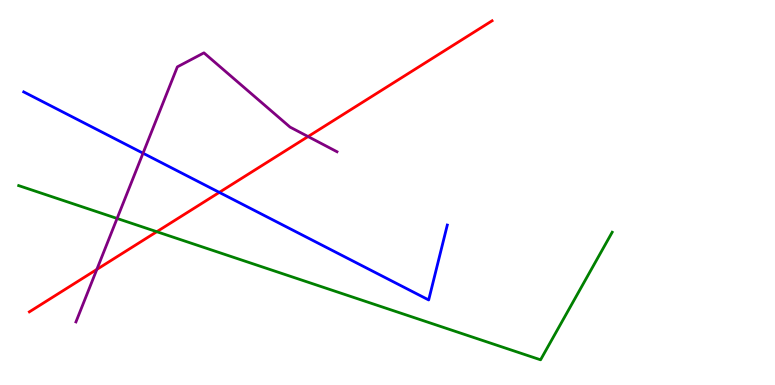[{'lines': ['blue', 'red'], 'intersections': [{'x': 2.83, 'y': 5.0}]}, {'lines': ['green', 'red'], 'intersections': [{'x': 2.02, 'y': 3.98}]}, {'lines': ['purple', 'red'], 'intersections': [{'x': 1.25, 'y': 3.0}, {'x': 3.97, 'y': 6.45}]}, {'lines': ['blue', 'green'], 'intersections': []}, {'lines': ['blue', 'purple'], 'intersections': [{'x': 1.85, 'y': 6.02}]}, {'lines': ['green', 'purple'], 'intersections': [{'x': 1.51, 'y': 4.33}]}]